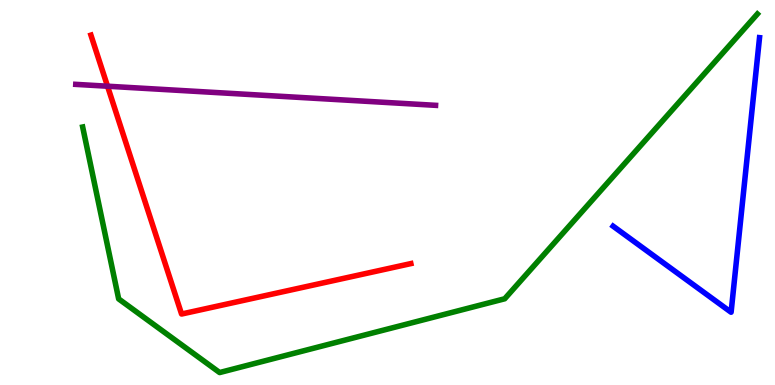[{'lines': ['blue', 'red'], 'intersections': []}, {'lines': ['green', 'red'], 'intersections': []}, {'lines': ['purple', 'red'], 'intersections': [{'x': 1.39, 'y': 7.76}]}, {'lines': ['blue', 'green'], 'intersections': []}, {'lines': ['blue', 'purple'], 'intersections': []}, {'lines': ['green', 'purple'], 'intersections': []}]